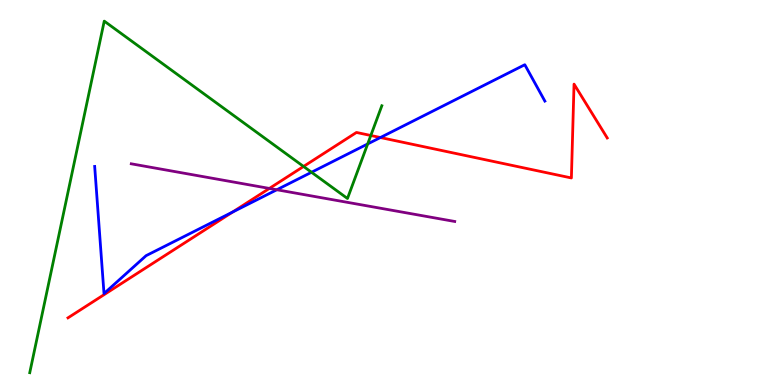[{'lines': ['blue', 'red'], 'intersections': [{'x': 3.0, 'y': 4.49}, {'x': 4.91, 'y': 6.43}]}, {'lines': ['green', 'red'], 'intersections': [{'x': 3.92, 'y': 5.68}, {'x': 4.78, 'y': 6.48}]}, {'lines': ['purple', 'red'], 'intersections': [{'x': 3.48, 'y': 5.11}]}, {'lines': ['blue', 'green'], 'intersections': [{'x': 4.02, 'y': 5.53}, {'x': 4.74, 'y': 6.26}]}, {'lines': ['blue', 'purple'], 'intersections': [{'x': 3.57, 'y': 5.07}]}, {'lines': ['green', 'purple'], 'intersections': []}]